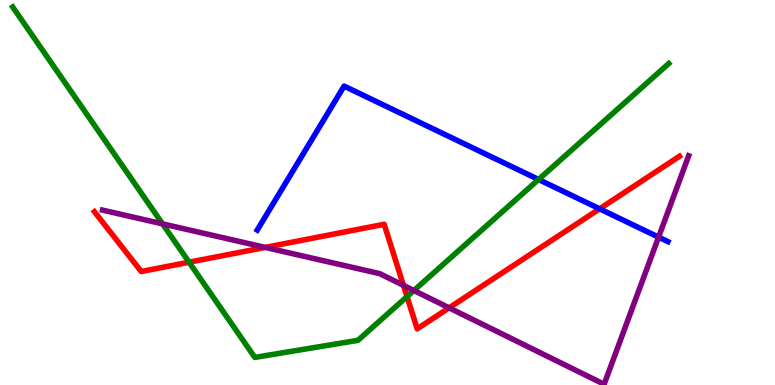[{'lines': ['blue', 'red'], 'intersections': [{'x': 7.74, 'y': 4.58}]}, {'lines': ['green', 'red'], 'intersections': [{'x': 2.44, 'y': 3.19}, {'x': 5.25, 'y': 2.3}]}, {'lines': ['purple', 'red'], 'intersections': [{'x': 3.42, 'y': 3.57}, {'x': 5.21, 'y': 2.59}, {'x': 5.79, 'y': 2.0}]}, {'lines': ['blue', 'green'], 'intersections': [{'x': 6.95, 'y': 5.34}]}, {'lines': ['blue', 'purple'], 'intersections': [{'x': 8.5, 'y': 3.84}]}, {'lines': ['green', 'purple'], 'intersections': [{'x': 2.1, 'y': 4.19}, {'x': 5.34, 'y': 2.45}]}]